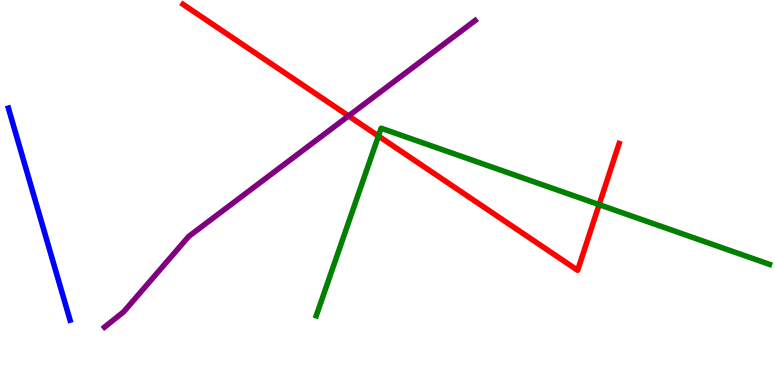[{'lines': ['blue', 'red'], 'intersections': []}, {'lines': ['green', 'red'], 'intersections': [{'x': 4.88, 'y': 6.47}, {'x': 7.73, 'y': 4.68}]}, {'lines': ['purple', 'red'], 'intersections': [{'x': 4.5, 'y': 6.99}]}, {'lines': ['blue', 'green'], 'intersections': []}, {'lines': ['blue', 'purple'], 'intersections': []}, {'lines': ['green', 'purple'], 'intersections': []}]